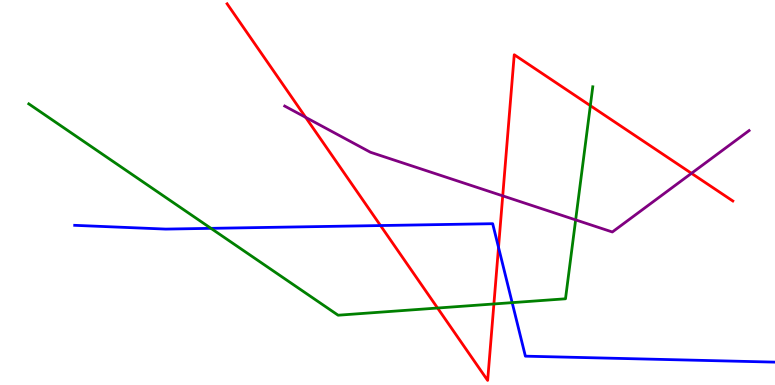[{'lines': ['blue', 'red'], 'intersections': [{'x': 4.91, 'y': 4.14}, {'x': 6.43, 'y': 3.57}]}, {'lines': ['green', 'red'], 'intersections': [{'x': 5.65, 'y': 2.0}, {'x': 6.37, 'y': 2.1}, {'x': 7.62, 'y': 7.26}]}, {'lines': ['purple', 'red'], 'intersections': [{'x': 3.94, 'y': 6.95}, {'x': 6.49, 'y': 4.91}, {'x': 8.92, 'y': 5.5}]}, {'lines': ['blue', 'green'], 'intersections': [{'x': 2.72, 'y': 4.07}, {'x': 6.61, 'y': 2.14}]}, {'lines': ['blue', 'purple'], 'intersections': []}, {'lines': ['green', 'purple'], 'intersections': [{'x': 7.43, 'y': 4.29}]}]